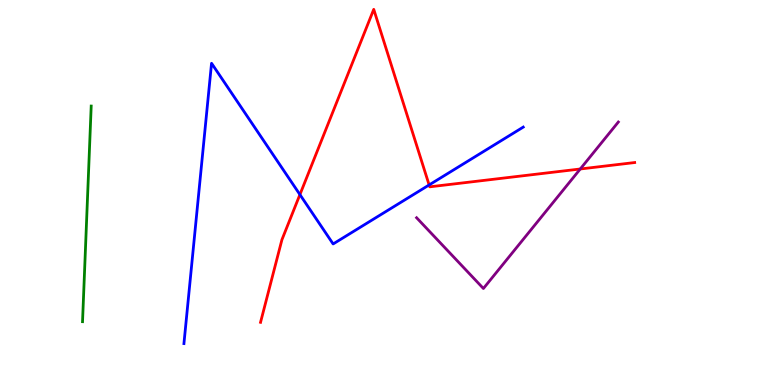[{'lines': ['blue', 'red'], 'intersections': [{'x': 3.87, 'y': 4.95}, {'x': 5.54, 'y': 5.2}]}, {'lines': ['green', 'red'], 'intersections': []}, {'lines': ['purple', 'red'], 'intersections': [{'x': 7.49, 'y': 5.61}]}, {'lines': ['blue', 'green'], 'intersections': []}, {'lines': ['blue', 'purple'], 'intersections': []}, {'lines': ['green', 'purple'], 'intersections': []}]